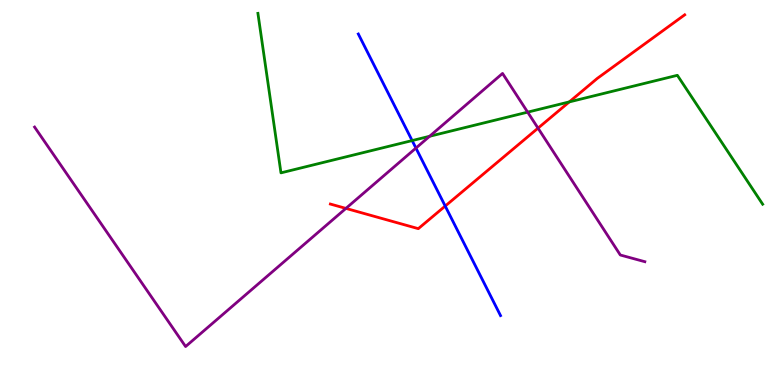[{'lines': ['blue', 'red'], 'intersections': [{'x': 5.74, 'y': 4.65}]}, {'lines': ['green', 'red'], 'intersections': [{'x': 7.35, 'y': 7.35}]}, {'lines': ['purple', 'red'], 'intersections': [{'x': 4.46, 'y': 4.59}, {'x': 6.94, 'y': 6.67}]}, {'lines': ['blue', 'green'], 'intersections': [{'x': 5.32, 'y': 6.35}]}, {'lines': ['blue', 'purple'], 'intersections': [{'x': 5.37, 'y': 6.15}]}, {'lines': ['green', 'purple'], 'intersections': [{'x': 5.54, 'y': 6.46}, {'x': 6.81, 'y': 7.09}]}]